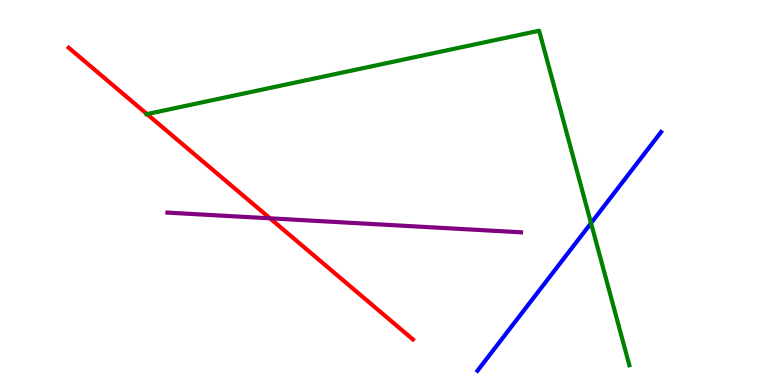[{'lines': ['blue', 'red'], 'intersections': []}, {'lines': ['green', 'red'], 'intersections': [{'x': 1.9, 'y': 7.04}]}, {'lines': ['purple', 'red'], 'intersections': [{'x': 3.48, 'y': 4.33}]}, {'lines': ['blue', 'green'], 'intersections': [{'x': 7.63, 'y': 4.2}]}, {'lines': ['blue', 'purple'], 'intersections': []}, {'lines': ['green', 'purple'], 'intersections': []}]